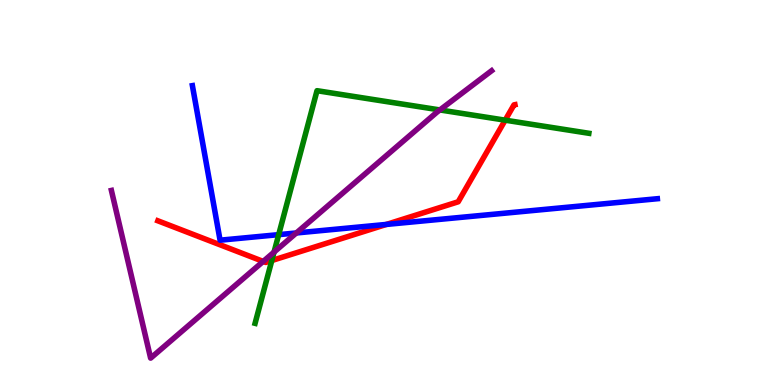[{'lines': ['blue', 'red'], 'intersections': [{'x': 4.99, 'y': 4.17}]}, {'lines': ['green', 'red'], 'intersections': [{'x': 3.51, 'y': 3.23}, {'x': 6.52, 'y': 6.88}]}, {'lines': ['purple', 'red'], 'intersections': [{'x': 3.4, 'y': 3.21}]}, {'lines': ['blue', 'green'], 'intersections': [{'x': 3.6, 'y': 3.91}]}, {'lines': ['blue', 'purple'], 'intersections': [{'x': 3.82, 'y': 3.95}]}, {'lines': ['green', 'purple'], 'intersections': [{'x': 3.54, 'y': 3.45}, {'x': 5.68, 'y': 7.14}]}]